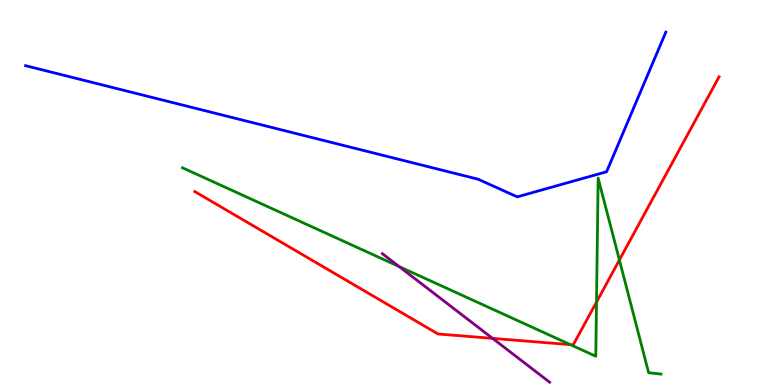[{'lines': ['blue', 'red'], 'intersections': []}, {'lines': ['green', 'red'], 'intersections': [{'x': 7.36, 'y': 1.05}, {'x': 7.7, 'y': 2.15}, {'x': 7.99, 'y': 3.25}]}, {'lines': ['purple', 'red'], 'intersections': [{'x': 6.36, 'y': 1.21}]}, {'lines': ['blue', 'green'], 'intersections': []}, {'lines': ['blue', 'purple'], 'intersections': []}, {'lines': ['green', 'purple'], 'intersections': [{'x': 5.15, 'y': 3.08}]}]